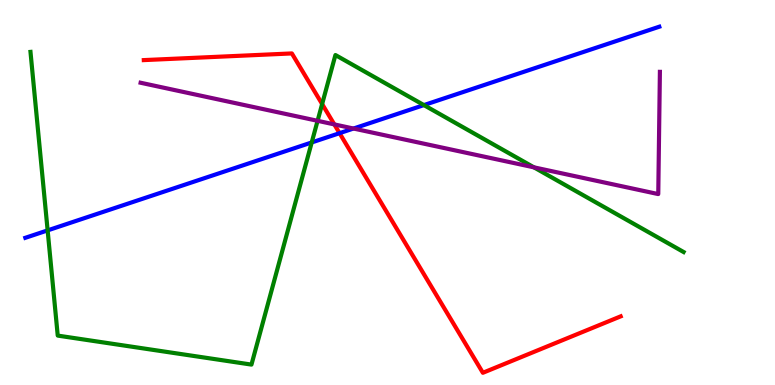[{'lines': ['blue', 'red'], 'intersections': [{'x': 4.38, 'y': 6.54}]}, {'lines': ['green', 'red'], 'intersections': [{'x': 4.16, 'y': 7.3}]}, {'lines': ['purple', 'red'], 'intersections': [{'x': 4.31, 'y': 6.77}]}, {'lines': ['blue', 'green'], 'intersections': [{'x': 0.615, 'y': 4.02}, {'x': 4.02, 'y': 6.3}, {'x': 5.47, 'y': 7.27}]}, {'lines': ['blue', 'purple'], 'intersections': [{'x': 4.56, 'y': 6.66}]}, {'lines': ['green', 'purple'], 'intersections': [{'x': 4.1, 'y': 6.86}, {'x': 6.89, 'y': 5.65}]}]